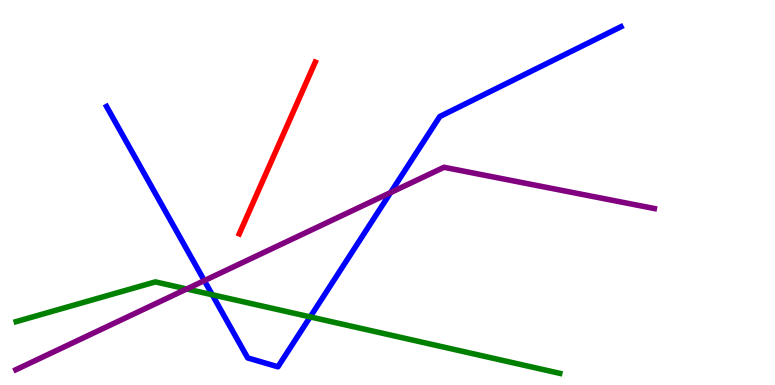[{'lines': ['blue', 'red'], 'intersections': []}, {'lines': ['green', 'red'], 'intersections': []}, {'lines': ['purple', 'red'], 'intersections': []}, {'lines': ['blue', 'green'], 'intersections': [{'x': 2.74, 'y': 2.34}, {'x': 4.0, 'y': 1.77}]}, {'lines': ['blue', 'purple'], 'intersections': [{'x': 2.64, 'y': 2.71}, {'x': 5.04, 'y': 5.0}]}, {'lines': ['green', 'purple'], 'intersections': [{'x': 2.41, 'y': 2.49}]}]